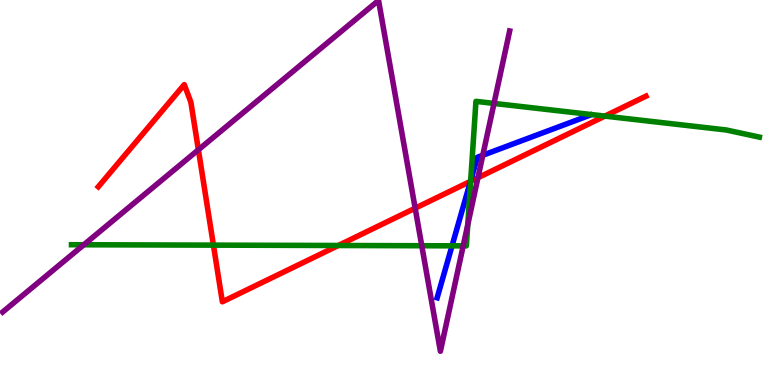[{'lines': ['blue', 'red'], 'intersections': [{'x': 6.07, 'y': 5.29}]}, {'lines': ['green', 'red'], 'intersections': [{'x': 2.75, 'y': 3.63}, {'x': 4.37, 'y': 3.62}, {'x': 6.07, 'y': 5.29}, {'x': 7.81, 'y': 6.98}]}, {'lines': ['purple', 'red'], 'intersections': [{'x': 2.56, 'y': 6.11}, {'x': 5.36, 'y': 4.59}, {'x': 6.17, 'y': 5.38}]}, {'lines': ['blue', 'green'], 'intersections': [{'x': 5.83, 'y': 3.62}, {'x': 6.07, 'y': 5.31}]}, {'lines': ['blue', 'purple'], 'intersections': [{'x': 6.23, 'y': 5.97}]}, {'lines': ['green', 'purple'], 'intersections': [{'x': 1.08, 'y': 3.64}, {'x': 5.44, 'y': 3.62}, {'x': 5.98, 'y': 3.61}, {'x': 6.04, 'y': 4.16}, {'x': 6.37, 'y': 7.31}]}]